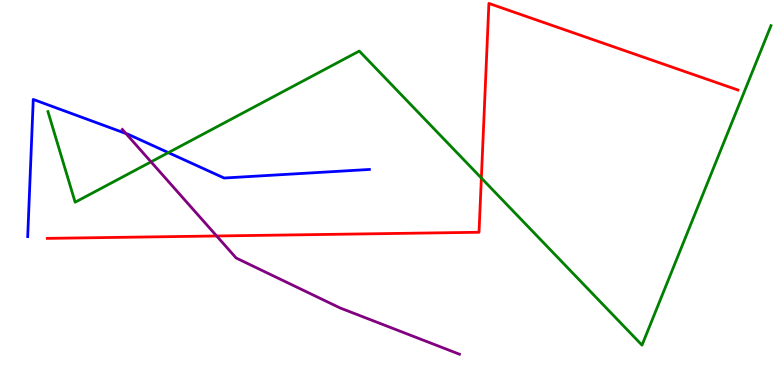[{'lines': ['blue', 'red'], 'intersections': []}, {'lines': ['green', 'red'], 'intersections': [{'x': 6.21, 'y': 5.38}]}, {'lines': ['purple', 'red'], 'intersections': [{'x': 2.8, 'y': 3.87}]}, {'lines': ['blue', 'green'], 'intersections': [{'x': 2.17, 'y': 6.04}]}, {'lines': ['blue', 'purple'], 'intersections': [{'x': 1.62, 'y': 6.53}]}, {'lines': ['green', 'purple'], 'intersections': [{'x': 1.95, 'y': 5.8}]}]